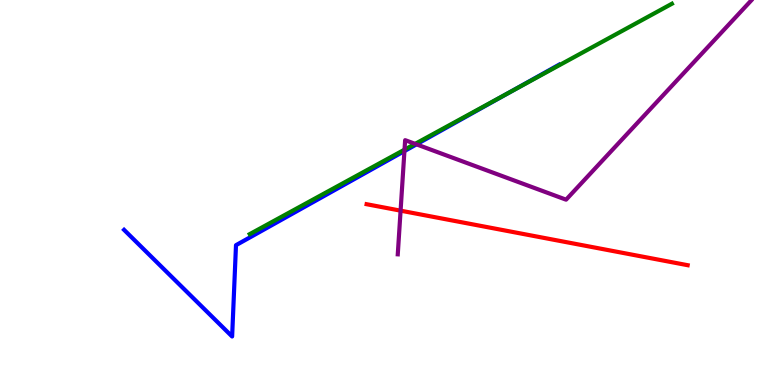[{'lines': ['blue', 'red'], 'intersections': []}, {'lines': ['green', 'red'], 'intersections': []}, {'lines': ['purple', 'red'], 'intersections': [{'x': 5.17, 'y': 4.53}]}, {'lines': ['blue', 'green'], 'intersections': [{'x': 6.58, 'y': 7.61}]}, {'lines': ['blue', 'purple'], 'intersections': [{'x': 5.22, 'y': 6.08}, {'x': 5.37, 'y': 6.25}]}, {'lines': ['green', 'purple'], 'intersections': [{'x': 5.22, 'y': 6.11}, {'x': 5.36, 'y': 6.26}]}]